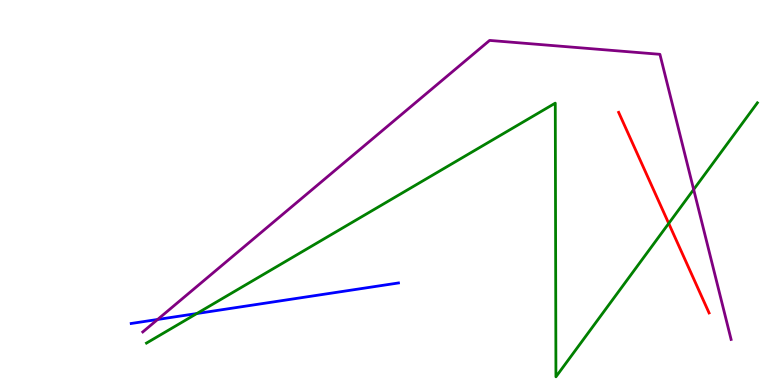[{'lines': ['blue', 'red'], 'intersections': []}, {'lines': ['green', 'red'], 'intersections': [{'x': 8.63, 'y': 4.2}]}, {'lines': ['purple', 'red'], 'intersections': []}, {'lines': ['blue', 'green'], 'intersections': [{'x': 2.54, 'y': 1.86}]}, {'lines': ['blue', 'purple'], 'intersections': [{'x': 2.03, 'y': 1.7}]}, {'lines': ['green', 'purple'], 'intersections': [{'x': 8.95, 'y': 5.08}]}]